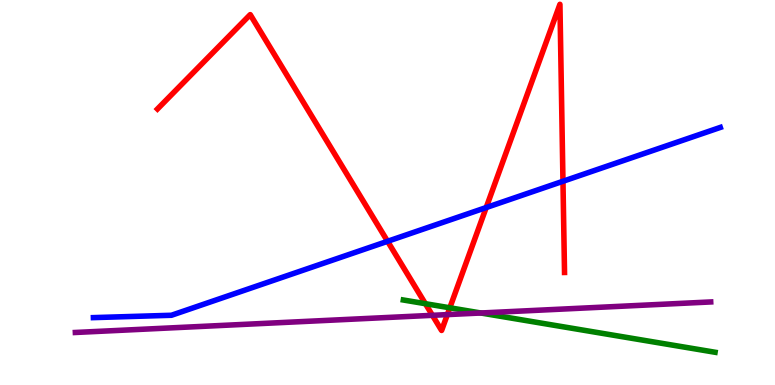[{'lines': ['blue', 'red'], 'intersections': [{'x': 5.0, 'y': 3.73}, {'x': 6.27, 'y': 4.61}, {'x': 7.26, 'y': 5.29}]}, {'lines': ['green', 'red'], 'intersections': [{'x': 5.49, 'y': 2.11}, {'x': 5.8, 'y': 2.01}]}, {'lines': ['purple', 'red'], 'intersections': [{'x': 5.58, 'y': 1.81}, {'x': 5.77, 'y': 1.83}]}, {'lines': ['blue', 'green'], 'intersections': []}, {'lines': ['blue', 'purple'], 'intersections': []}, {'lines': ['green', 'purple'], 'intersections': [{'x': 6.2, 'y': 1.87}]}]